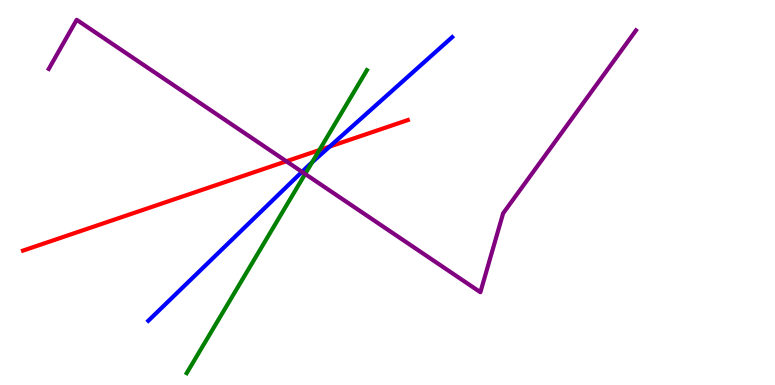[{'lines': ['blue', 'red'], 'intersections': [{'x': 4.25, 'y': 6.19}]}, {'lines': ['green', 'red'], 'intersections': [{'x': 4.12, 'y': 6.1}]}, {'lines': ['purple', 'red'], 'intersections': [{'x': 3.69, 'y': 5.81}]}, {'lines': ['blue', 'green'], 'intersections': [{'x': 4.03, 'y': 5.78}]}, {'lines': ['blue', 'purple'], 'intersections': [{'x': 3.9, 'y': 5.54}]}, {'lines': ['green', 'purple'], 'intersections': [{'x': 3.94, 'y': 5.48}]}]